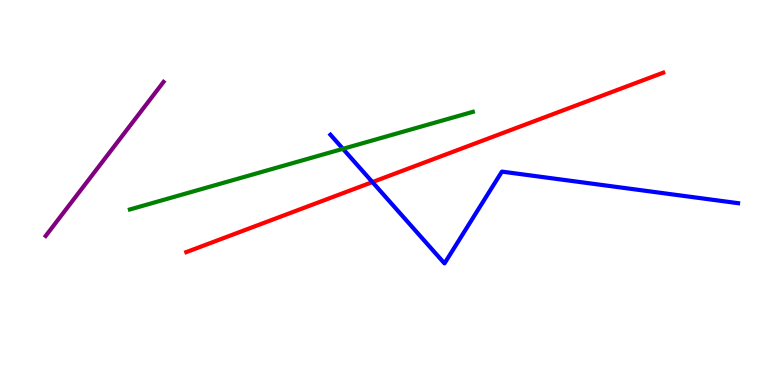[{'lines': ['blue', 'red'], 'intersections': [{'x': 4.81, 'y': 5.27}]}, {'lines': ['green', 'red'], 'intersections': []}, {'lines': ['purple', 'red'], 'intersections': []}, {'lines': ['blue', 'green'], 'intersections': [{'x': 4.42, 'y': 6.13}]}, {'lines': ['blue', 'purple'], 'intersections': []}, {'lines': ['green', 'purple'], 'intersections': []}]